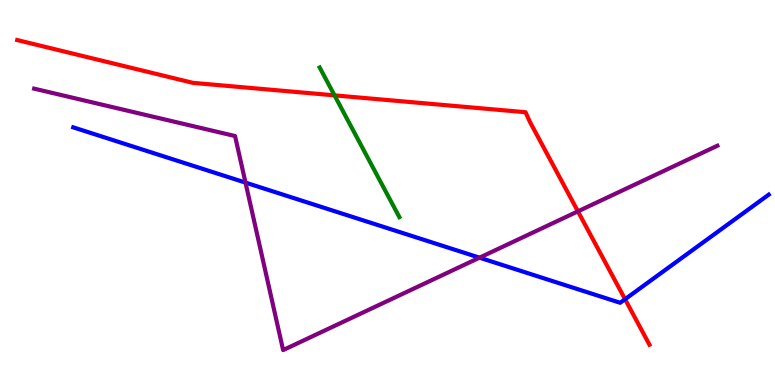[{'lines': ['blue', 'red'], 'intersections': [{'x': 8.07, 'y': 2.23}]}, {'lines': ['green', 'red'], 'intersections': [{'x': 4.32, 'y': 7.52}]}, {'lines': ['purple', 'red'], 'intersections': [{'x': 7.46, 'y': 4.51}]}, {'lines': ['blue', 'green'], 'intersections': []}, {'lines': ['blue', 'purple'], 'intersections': [{'x': 3.17, 'y': 5.26}, {'x': 6.19, 'y': 3.31}]}, {'lines': ['green', 'purple'], 'intersections': []}]